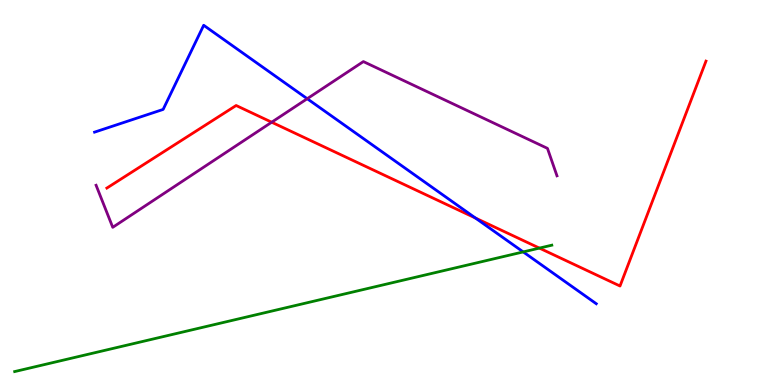[{'lines': ['blue', 'red'], 'intersections': [{'x': 6.13, 'y': 4.34}]}, {'lines': ['green', 'red'], 'intersections': [{'x': 6.96, 'y': 3.56}]}, {'lines': ['purple', 'red'], 'intersections': [{'x': 3.51, 'y': 6.83}]}, {'lines': ['blue', 'green'], 'intersections': [{'x': 6.75, 'y': 3.46}]}, {'lines': ['blue', 'purple'], 'intersections': [{'x': 3.96, 'y': 7.44}]}, {'lines': ['green', 'purple'], 'intersections': []}]